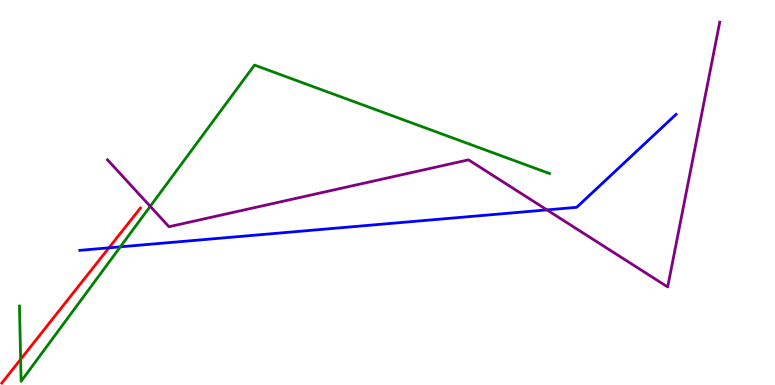[{'lines': ['blue', 'red'], 'intersections': [{'x': 1.41, 'y': 3.56}]}, {'lines': ['green', 'red'], 'intersections': [{'x': 0.266, 'y': 0.667}]}, {'lines': ['purple', 'red'], 'intersections': []}, {'lines': ['blue', 'green'], 'intersections': [{'x': 1.55, 'y': 3.59}]}, {'lines': ['blue', 'purple'], 'intersections': [{'x': 7.06, 'y': 4.55}]}, {'lines': ['green', 'purple'], 'intersections': [{'x': 1.94, 'y': 4.64}]}]